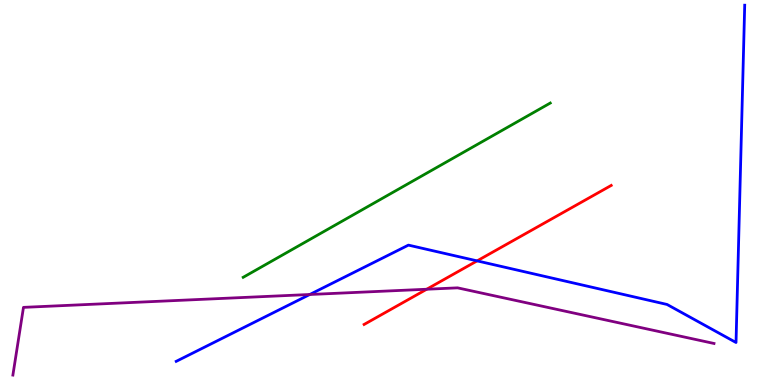[{'lines': ['blue', 'red'], 'intersections': [{'x': 6.16, 'y': 3.22}]}, {'lines': ['green', 'red'], 'intersections': []}, {'lines': ['purple', 'red'], 'intersections': [{'x': 5.51, 'y': 2.49}]}, {'lines': ['blue', 'green'], 'intersections': []}, {'lines': ['blue', 'purple'], 'intersections': [{'x': 4.0, 'y': 2.35}]}, {'lines': ['green', 'purple'], 'intersections': []}]